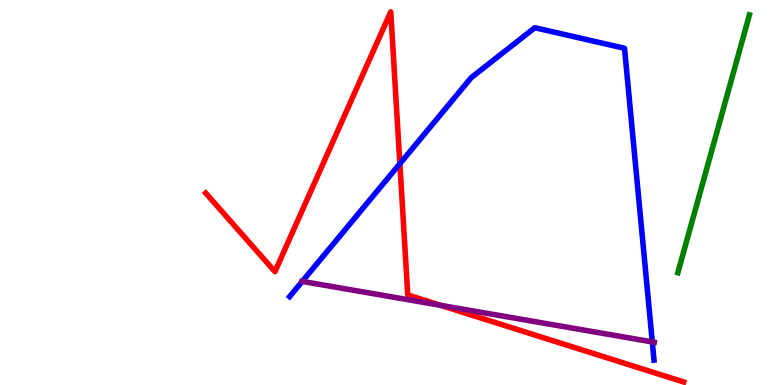[{'lines': ['blue', 'red'], 'intersections': [{'x': 5.16, 'y': 5.75}]}, {'lines': ['green', 'red'], 'intersections': []}, {'lines': ['purple', 'red'], 'intersections': [{'x': 5.69, 'y': 2.07}]}, {'lines': ['blue', 'green'], 'intersections': []}, {'lines': ['blue', 'purple'], 'intersections': [{'x': 3.9, 'y': 2.69}, {'x': 8.42, 'y': 1.12}]}, {'lines': ['green', 'purple'], 'intersections': []}]